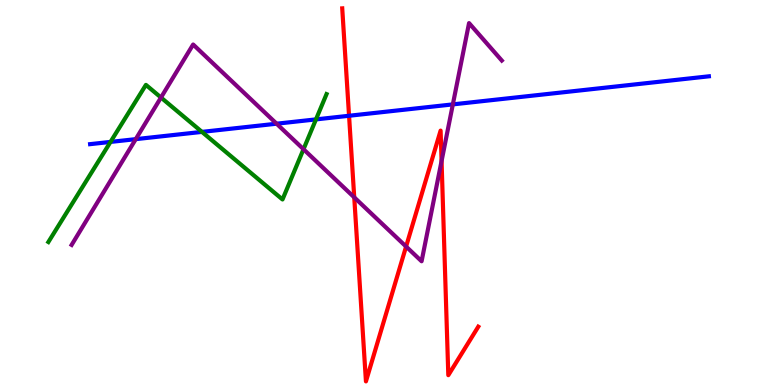[{'lines': ['blue', 'red'], 'intersections': [{'x': 4.5, 'y': 6.99}]}, {'lines': ['green', 'red'], 'intersections': []}, {'lines': ['purple', 'red'], 'intersections': [{'x': 4.57, 'y': 4.87}, {'x': 5.24, 'y': 3.6}, {'x': 5.7, 'y': 5.82}]}, {'lines': ['blue', 'green'], 'intersections': [{'x': 1.43, 'y': 6.31}, {'x': 2.61, 'y': 6.57}, {'x': 4.08, 'y': 6.9}]}, {'lines': ['blue', 'purple'], 'intersections': [{'x': 1.75, 'y': 6.39}, {'x': 3.57, 'y': 6.79}, {'x': 5.84, 'y': 7.29}]}, {'lines': ['green', 'purple'], 'intersections': [{'x': 2.08, 'y': 7.47}, {'x': 3.92, 'y': 6.12}]}]